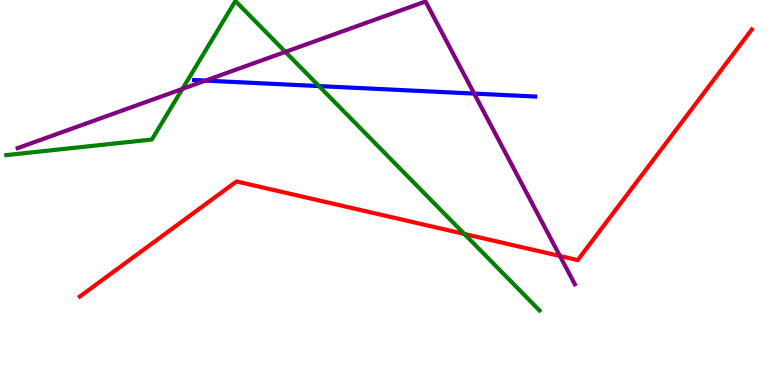[{'lines': ['blue', 'red'], 'intersections': []}, {'lines': ['green', 'red'], 'intersections': [{'x': 5.99, 'y': 3.92}]}, {'lines': ['purple', 'red'], 'intersections': [{'x': 7.22, 'y': 3.35}]}, {'lines': ['blue', 'green'], 'intersections': [{'x': 4.12, 'y': 7.76}]}, {'lines': ['blue', 'purple'], 'intersections': [{'x': 2.65, 'y': 7.91}, {'x': 6.12, 'y': 7.57}]}, {'lines': ['green', 'purple'], 'intersections': [{'x': 2.35, 'y': 7.69}, {'x': 3.68, 'y': 8.65}]}]